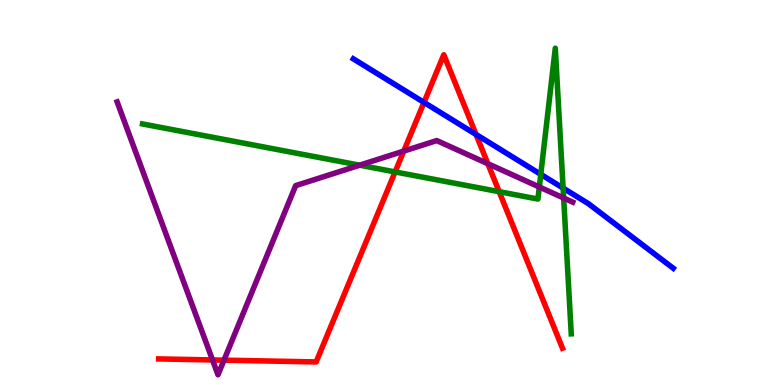[{'lines': ['blue', 'red'], 'intersections': [{'x': 5.47, 'y': 7.34}, {'x': 6.14, 'y': 6.51}]}, {'lines': ['green', 'red'], 'intersections': [{'x': 5.1, 'y': 5.53}, {'x': 6.44, 'y': 5.02}]}, {'lines': ['purple', 'red'], 'intersections': [{'x': 2.74, 'y': 0.651}, {'x': 2.89, 'y': 0.645}, {'x': 5.21, 'y': 6.08}, {'x': 6.29, 'y': 5.75}]}, {'lines': ['blue', 'green'], 'intersections': [{'x': 6.98, 'y': 5.47}, {'x': 7.27, 'y': 5.11}]}, {'lines': ['blue', 'purple'], 'intersections': []}, {'lines': ['green', 'purple'], 'intersections': [{'x': 4.64, 'y': 5.71}, {'x': 6.96, 'y': 5.14}, {'x': 7.27, 'y': 4.86}]}]